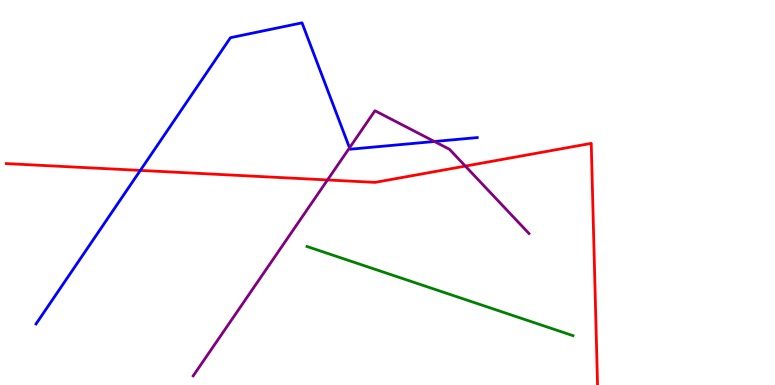[{'lines': ['blue', 'red'], 'intersections': [{'x': 1.81, 'y': 5.57}]}, {'lines': ['green', 'red'], 'intersections': []}, {'lines': ['purple', 'red'], 'intersections': [{'x': 4.23, 'y': 5.33}, {'x': 6.0, 'y': 5.69}]}, {'lines': ['blue', 'green'], 'intersections': []}, {'lines': ['blue', 'purple'], 'intersections': [{'x': 4.51, 'y': 6.16}, {'x': 5.61, 'y': 6.32}]}, {'lines': ['green', 'purple'], 'intersections': []}]